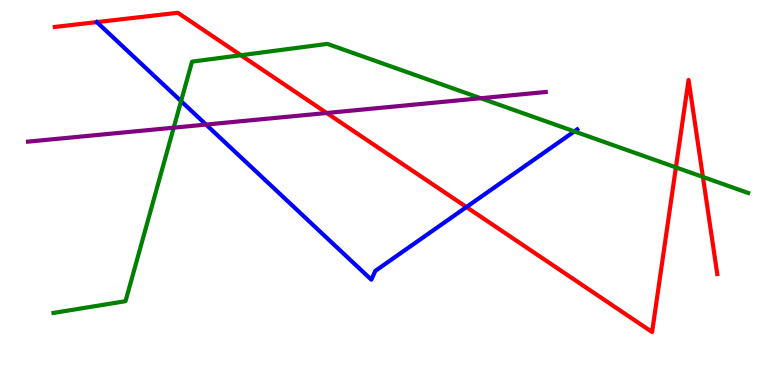[{'lines': ['blue', 'red'], 'intersections': [{'x': 1.25, 'y': 9.43}, {'x': 6.02, 'y': 4.62}]}, {'lines': ['green', 'red'], 'intersections': [{'x': 3.11, 'y': 8.57}, {'x': 8.72, 'y': 5.65}, {'x': 9.07, 'y': 5.4}]}, {'lines': ['purple', 'red'], 'intersections': [{'x': 4.22, 'y': 7.07}]}, {'lines': ['blue', 'green'], 'intersections': [{'x': 2.34, 'y': 7.37}, {'x': 7.41, 'y': 6.59}]}, {'lines': ['blue', 'purple'], 'intersections': [{'x': 2.66, 'y': 6.76}]}, {'lines': ['green', 'purple'], 'intersections': [{'x': 2.24, 'y': 6.68}, {'x': 6.2, 'y': 7.45}]}]